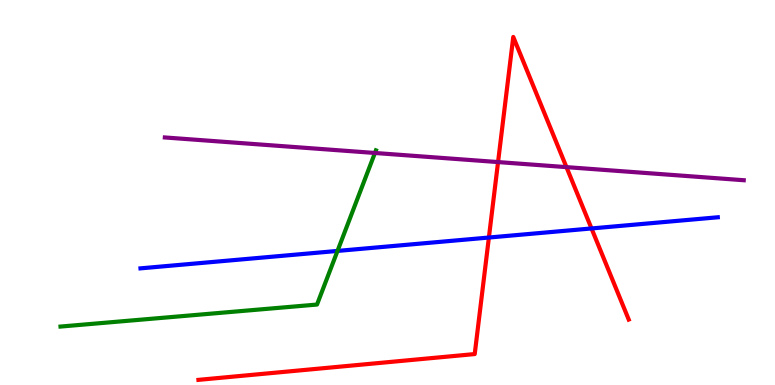[{'lines': ['blue', 'red'], 'intersections': [{'x': 6.31, 'y': 3.83}, {'x': 7.63, 'y': 4.07}]}, {'lines': ['green', 'red'], 'intersections': []}, {'lines': ['purple', 'red'], 'intersections': [{'x': 6.43, 'y': 5.79}, {'x': 7.31, 'y': 5.66}]}, {'lines': ['blue', 'green'], 'intersections': [{'x': 4.35, 'y': 3.48}]}, {'lines': ['blue', 'purple'], 'intersections': []}, {'lines': ['green', 'purple'], 'intersections': [{'x': 4.84, 'y': 6.03}]}]